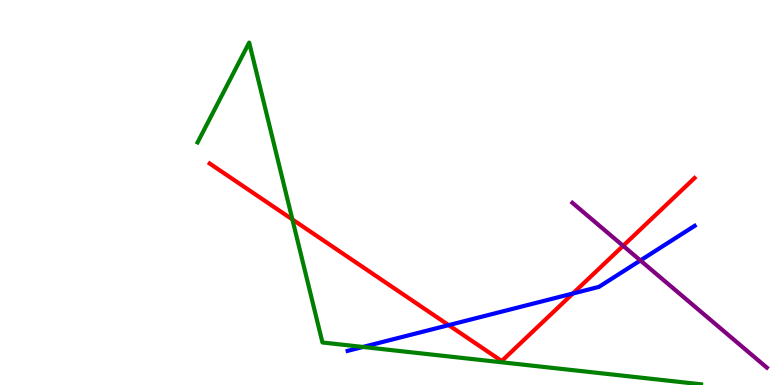[{'lines': ['blue', 'red'], 'intersections': [{'x': 5.79, 'y': 1.55}, {'x': 7.39, 'y': 2.38}]}, {'lines': ['green', 'red'], 'intersections': [{'x': 3.77, 'y': 4.3}]}, {'lines': ['purple', 'red'], 'intersections': [{'x': 8.04, 'y': 3.61}]}, {'lines': ['blue', 'green'], 'intersections': [{'x': 4.68, 'y': 0.988}]}, {'lines': ['blue', 'purple'], 'intersections': [{'x': 8.26, 'y': 3.24}]}, {'lines': ['green', 'purple'], 'intersections': []}]